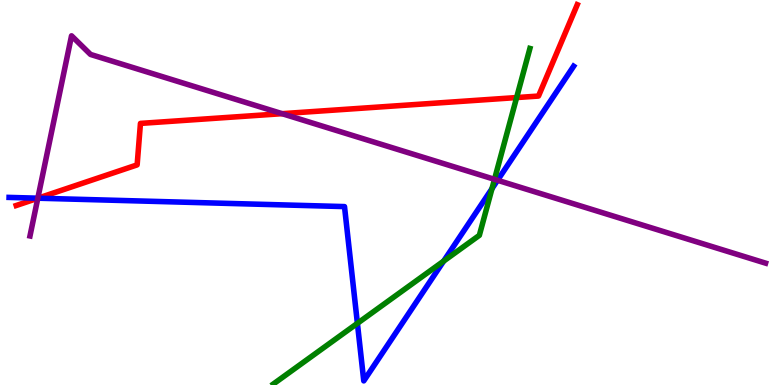[{'lines': ['blue', 'red'], 'intersections': [{'x': 0.49, 'y': 4.85}]}, {'lines': ['green', 'red'], 'intersections': [{'x': 6.67, 'y': 7.47}]}, {'lines': ['purple', 'red'], 'intersections': [{'x': 0.488, 'y': 4.85}, {'x': 3.64, 'y': 7.05}]}, {'lines': ['blue', 'green'], 'intersections': [{'x': 4.61, 'y': 1.6}, {'x': 5.72, 'y': 3.22}, {'x': 6.35, 'y': 5.1}]}, {'lines': ['blue', 'purple'], 'intersections': [{'x': 0.488, 'y': 4.85}, {'x': 6.42, 'y': 5.32}]}, {'lines': ['green', 'purple'], 'intersections': [{'x': 6.38, 'y': 5.34}]}]